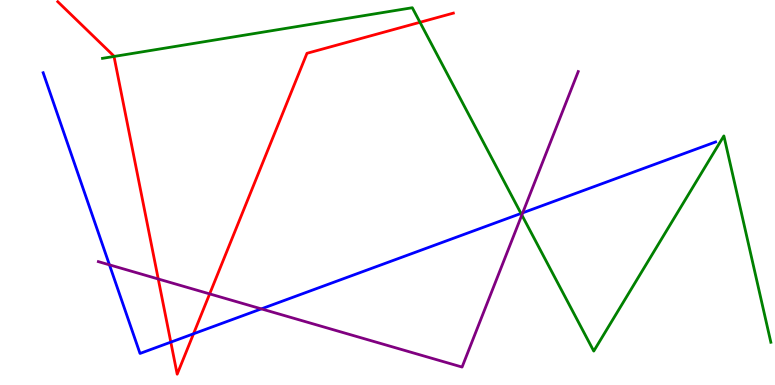[{'lines': ['blue', 'red'], 'intersections': [{'x': 2.2, 'y': 1.11}, {'x': 2.5, 'y': 1.33}]}, {'lines': ['green', 'red'], 'intersections': [{'x': 1.47, 'y': 8.53}, {'x': 5.42, 'y': 9.42}]}, {'lines': ['purple', 'red'], 'intersections': [{'x': 2.04, 'y': 2.75}, {'x': 2.71, 'y': 2.37}]}, {'lines': ['blue', 'green'], 'intersections': [{'x': 6.72, 'y': 4.46}]}, {'lines': ['blue', 'purple'], 'intersections': [{'x': 1.41, 'y': 3.12}, {'x': 3.37, 'y': 1.98}, {'x': 6.74, 'y': 4.47}]}, {'lines': ['green', 'purple'], 'intersections': [{'x': 6.73, 'y': 4.42}]}]